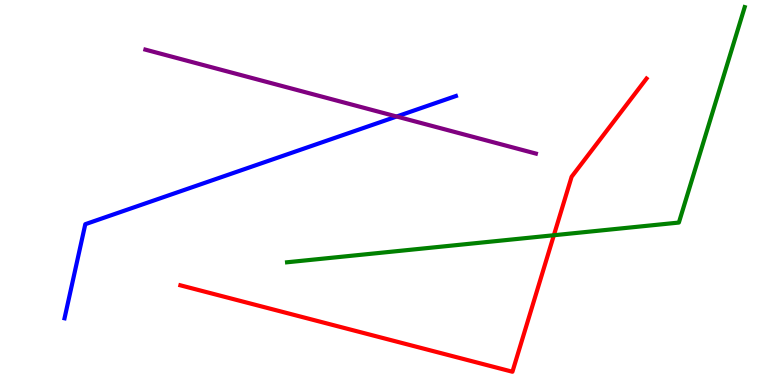[{'lines': ['blue', 'red'], 'intersections': []}, {'lines': ['green', 'red'], 'intersections': [{'x': 7.15, 'y': 3.89}]}, {'lines': ['purple', 'red'], 'intersections': []}, {'lines': ['blue', 'green'], 'intersections': []}, {'lines': ['blue', 'purple'], 'intersections': [{'x': 5.12, 'y': 6.97}]}, {'lines': ['green', 'purple'], 'intersections': []}]